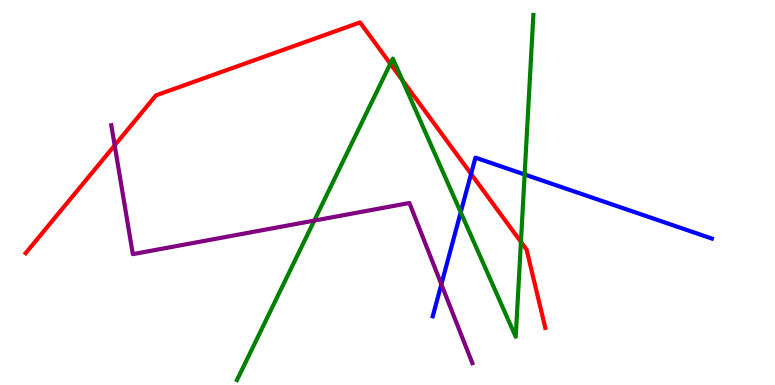[{'lines': ['blue', 'red'], 'intersections': [{'x': 6.08, 'y': 5.48}]}, {'lines': ['green', 'red'], 'intersections': [{'x': 5.04, 'y': 8.34}, {'x': 5.19, 'y': 7.92}, {'x': 6.72, 'y': 3.72}]}, {'lines': ['purple', 'red'], 'intersections': [{'x': 1.48, 'y': 6.22}]}, {'lines': ['blue', 'green'], 'intersections': [{'x': 5.94, 'y': 4.49}, {'x': 6.77, 'y': 5.47}]}, {'lines': ['blue', 'purple'], 'intersections': [{'x': 5.69, 'y': 2.62}]}, {'lines': ['green', 'purple'], 'intersections': [{'x': 4.06, 'y': 4.27}]}]